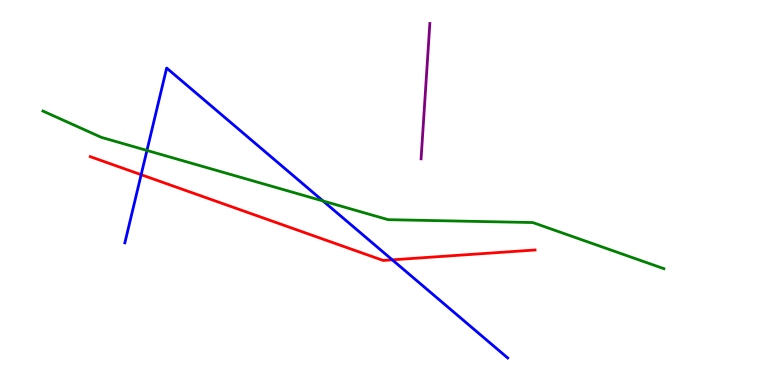[{'lines': ['blue', 'red'], 'intersections': [{'x': 1.82, 'y': 5.46}, {'x': 5.06, 'y': 3.25}]}, {'lines': ['green', 'red'], 'intersections': []}, {'lines': ['purple', 'red'], 'intersections': []}, {'lines': ['blue', 'green'], 'intersections': [{'x': 1.9, 'y': 6.09}, {'x': 4.17, 'y': 4.78}]}, {'lines': ['blue', 'purple'], 'intersections': []}, {'lines': ['green', 'purple'], 'intersections': []}]